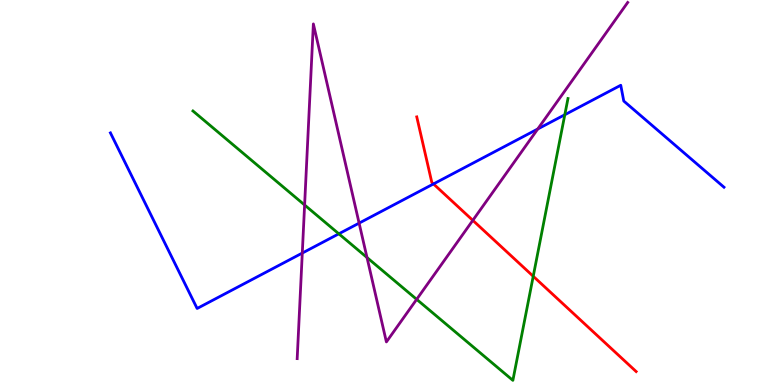[{'lines': ['blue', 'red'], 'intersections': [{'x': 5.59, 'y': 5.22}]}, {'lines': ['green', 'red'], 'intersections': [{'x': 6.88, 'y': 2.82}]}, {'lines': ['purple', 'red'], 'intersections': [{'x': 6.1, 'y': 4.28}]}, {'lines': ['blue', 'green'], 'intersections': [{'x': 4.37, 'y': 3.93}, {'x': 7.29, 'y': 7.02}]}, {'lines': ['blue', 'purple'], 'intersections': [{'x': 3.9, 'y': 3.43}, {'x': 4.63, 'y': 4.2}, {'x': 6.94, 'y': 6.65}]}, {'lines': ['green', 'purple'], 'intersections': [{'x': 3.93, 'y': 4.68}, {'x': 4.74, 'y': 3.31}, {'x': 5.38, 'y': 2.22}]}]